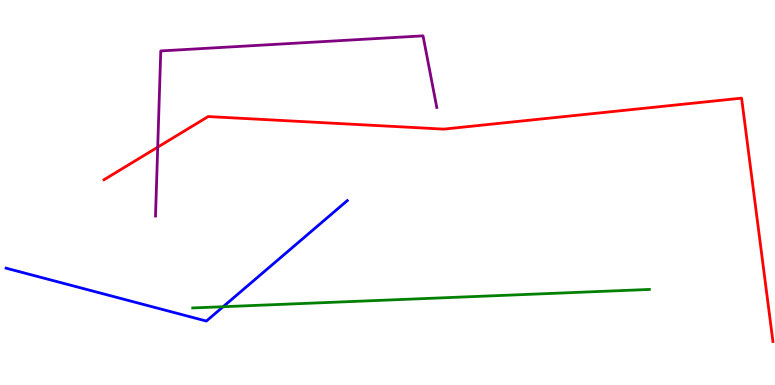[{'lines': ['blue', 'red'], 'intersections': []}, {'lines': ['green', 'red'], 'intersections': []}, {'lines': ['purple', 'red'], 'intersections': [{'x': 2.03, 'y': 6.18}]}, {'lines': ['blue', 'green'], 'intersections': [{'x': 2.88, 'y': 2.03}]}, {'lines': ['blue', 'purple'], 'intersections': []}, {'lines': ['green', 'purple'], 'intersections': []}]